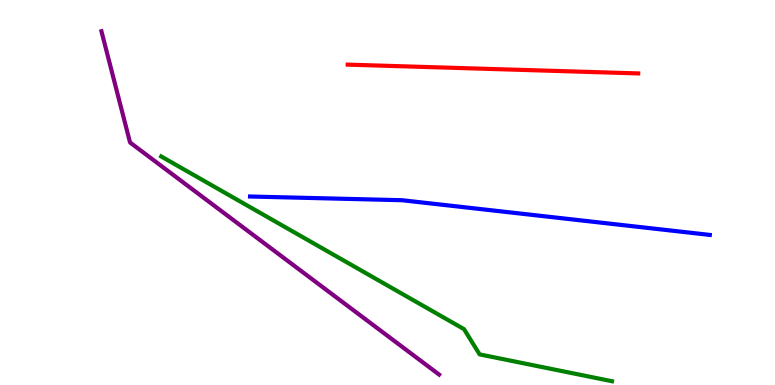[{'lines': ['blue', 'red'], 'intersections': []}, {'lines': ['green', 'red'], 'intersections': []}, {'lines': ['purple', 'red'], 'intersections': []}, {'lines': ['blue', 'green'], 'intersections': []}, {'lines': ['blue', 'purple'], 'intersections': []}, {'lines': ['green', 'purple'], 'intersections': []}]